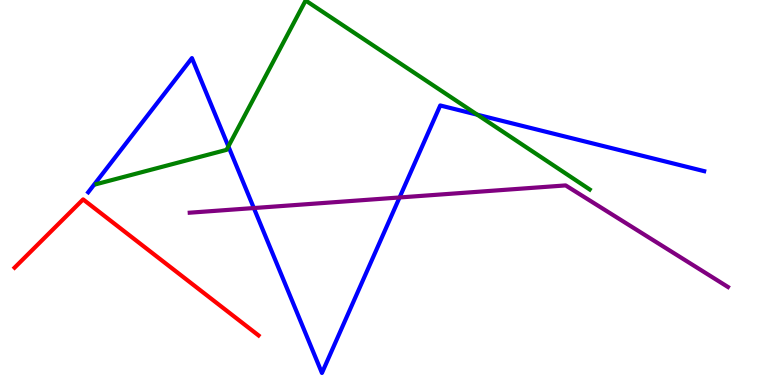[{'lines': ['blue', 'red'], 'intersections': []}, {'lines': ['green', 'red'], 'intersections': []}, {'lines': ['purple', 'red'], 'intersections': []}, {'lines': ['blue', 'green'], 'intersections': [{'x': 2.95, 'y': 6.2}, {'x': 6.16, 'y': 7.02}]}, {'lines': ['blue', 'purple'], 'intersections': [{'x': 3.28, 'y': 4.6}, {'x': 5.16, 'y': 4.87}]}, {'lines': ['green', 'purple'], 'intersections': []}]